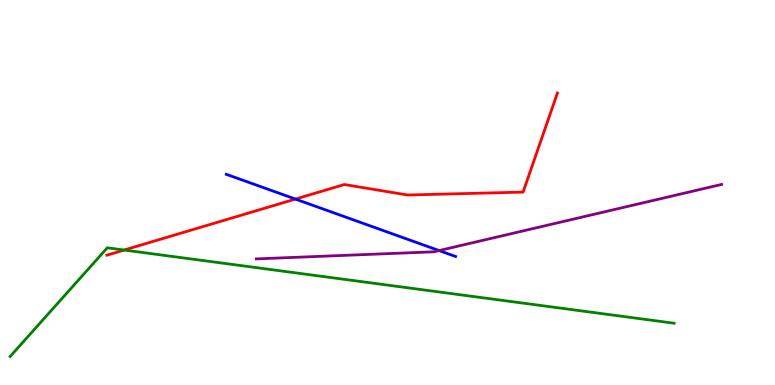[{'lines': ['blue', 'red'], 'intersections': [{'x': 3.81, 'y': 4.83}]}, {'lines': ['green', 'red'], 'intersections': [{'x': 1.6, 'y': 3.51}]}, {'lines': ['purple', 'red'], 'intersections': []}, {'lines': ['blue', 'green'], 'intersections': []}, {'lines': ['blue', 'purple'], 'intersections': [{'x': 5.67, 'y': 3.49}]}, {'lines': ['green', 'purple'], 'intersections': []}]